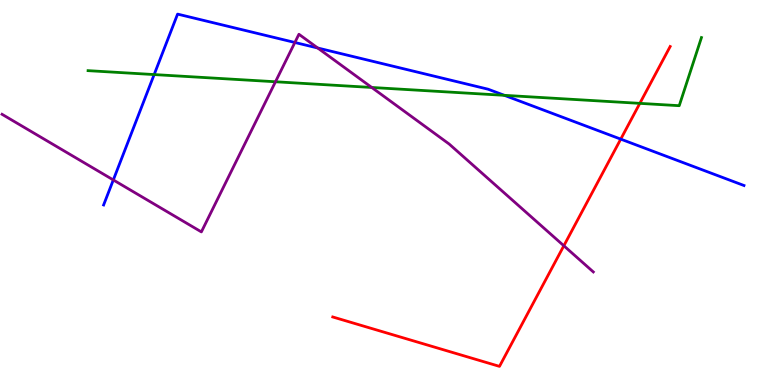[{'lines': ['blue', 'red'], 'intersections': [{'x': 8.01, 'y': 6.39}]}, {'lines': ['green', 'red'], 'intersections': [{'x': 8.26, 'y': 7.32}]}, {'lines': ['purple', 'red'], 'intersections': [{'x': 7.28, 'y': 3.62}]}, {'lines': ['blue', 'green'], 'intersections': [{'x': 1.99, 'y': 8.06}, {'x': 6.51, 'y': 7.52}]}, {'lines': ['blue', 'purple'], 'intersections': [{'x': 1.46, 'y': 5.33}, {'x': 3.8, 'y': 8.9}, {'x': 4.1, 'y': 8.75}]}, {'lines': ['green', 'purple'], 'intersections': [{'x': 3.55, 'y': 7.88}, {'x': 4.8, 'y': 7.73}]}]